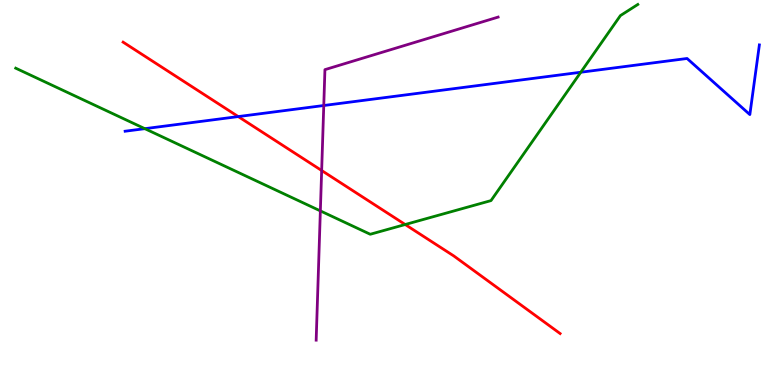[{'lines': ['blue', 'red'], 'intersections': [{'x': 3.07, 'y': 6.97}]}, {'lines': ['green', 'red'], 'intersections': [{'x': 5.23, 'y': 4.17}]}, {'lines': ['purple', 'red'], 'intersections': [{'x': 4.15, 'y': 5.57}]}, {'lines': ['blue', 'green'], 'intersections': [{'x': 1.87, 'y': 6.66}, {'x': 7.49, 'y': 8.12}]}, {'lines': ['blue', 'purple'], 'intersections': [{'x': 4.18, 'y': 7.26}]}, {'lines': ['green', 'purple'], 'intersections': [{'x': 4.13, 'y': 4.52}]}]